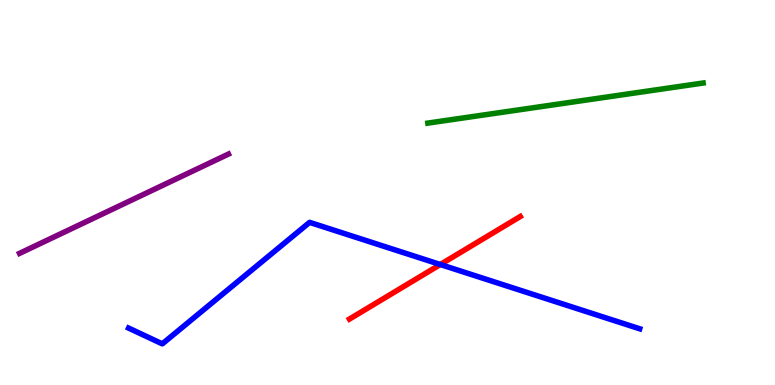[{'lines': ['blue', 'red'], 'intersections': [{'x': 5.68, 'y': 3.13}]}, {'lines': ['green', 'red'], 'intersections': []}, {'lines': ['purple', 'red'], 'intersections': []}, {'lines': ['blue', 'green'], 'intersections': []}, {'lines': ['blue', 'purple'], 'intersections': []}, {'lines': ['green', 'purple'], 'intersections': []}]